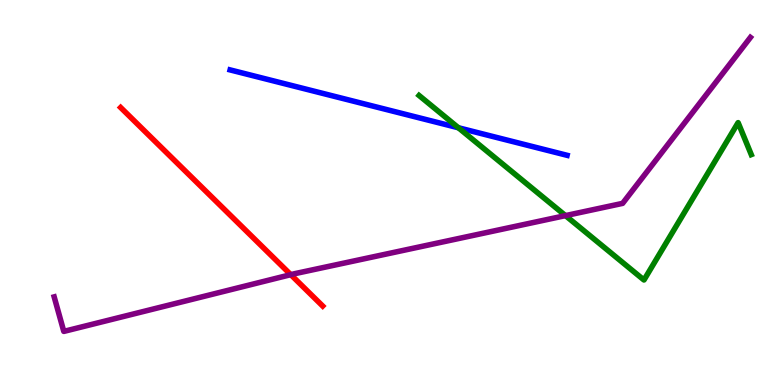[{'lines': ['blue', 'red'], 'intersections': []}, {'lines': ['green', 'red'], 'intersections': []}, {'lines': ['purple', 'red'], 'intersections': [{'x': 3.75, 'y': 2.87}]}, {'lines': ['blue', 'green'], 'intersections': [{'x': 5.91, 'y': 6.68}]}, {'lines': ['blue', 'purple'], 'intersections': []}, {'lines': ['green', 'purple'], 'intersections': [{'x': 7.3, 'y': 4.4}]}]